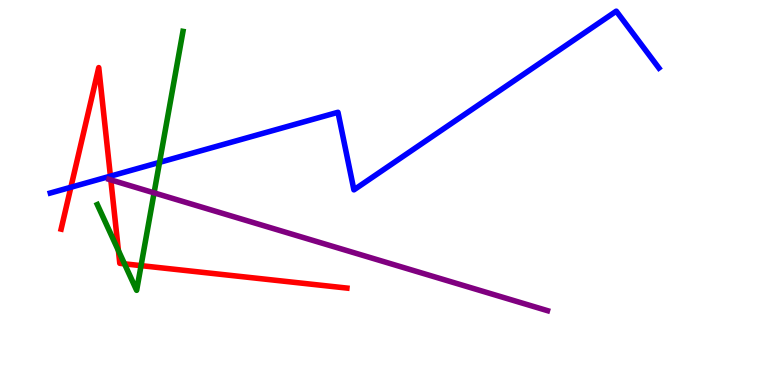[{'lines': ['blue', 'red'], 'intersections': [{'x': 0.915, 'y': 5.14}, {'x': 1.42, 'y': 5.42}]}, {'lines': ['green', 'red'], 'intersections': [{'x': 1.53, 'y': 3.49}, {'x': 1.61, 'y': 3.15}, {'x': 1.82, 'y': 3.1}]}, {'lines': ['purple', 'red'], 'intersections': [{'x': 1.43, 'y': 5.33}]}, {'lines': ['blue', 'green'], 'intersections': [{'x': 2.06, 'y': 5.78}]}, {'lines': ['blue', 'purple'], 'intersections': []}, {'lines': ['green', 'purple'], 'intersections': [{'x': 1.99, 'y': 4.99}]}]